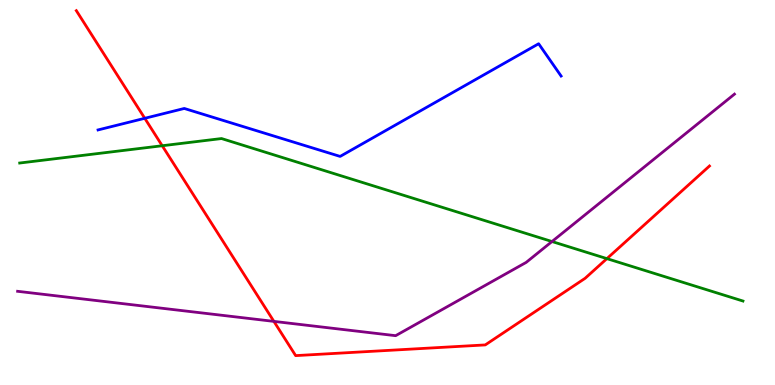[{'lines': ['blue', 'red'], 'intersections': [{'x': 1.87, 'y': 6.93}]}, {'lines': ['green', 'red'], 'intersections': [{'x': 2.09, 'y': 6.21}, {'x': 7.83, 'y': 3.28}]}, {'lines': ['purple', 'red'], 'intersections': [{'x': 3.53, 'y': 1.65}]}, {'lines': ['blue', 'green'], 'intersections': []}, {'lines': ['blue', 'purple'], 'intersections': []}, {'lines': ['green', 'purple'], 'intersections': [{'x': 7.12, 'y': 3.73}]}]